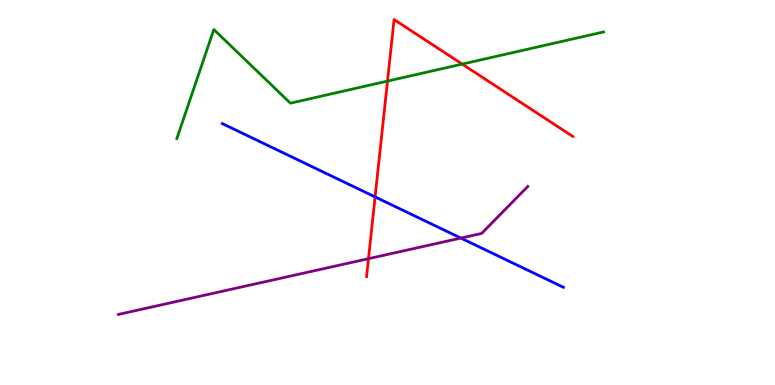[{'lines': ['blue', 'red'], 'intersections': [{'x': 4.84, 'y': 4.89}]}, {'lines': ['green', 'red'], 'intersections': [{'x': 5.0, 'y': 7.89}, {'x': 5.96, 'y': 8.33}]}, {'lines': ['purple', 'red'], 'intersections': [{'x': 4.75, 'y': 3.28}]}, {'lines': ['blue', 'green'], 'intersections': []}, {'lines': ['blue', 'purple'], 'intersections': [{'x': 5.95, 'y': 3.82}]}, {'lines': ['green', 'purple'], 'intersections': []}]